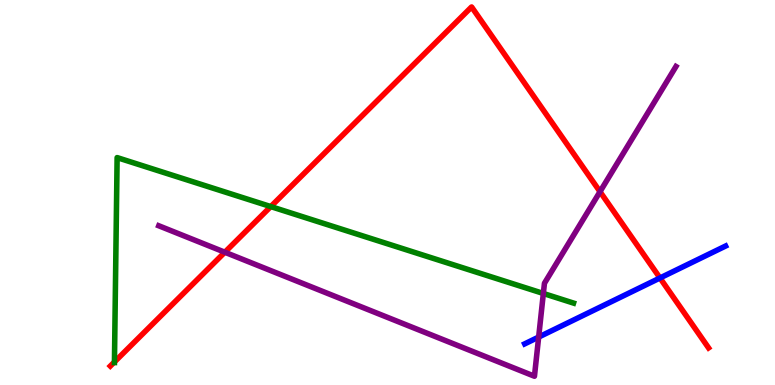[{'lines': ['blue', 'red'], 'intersections': [{'x': 8.52, 'y': 2.78}]}, {'lines': ['green', 'red'], 'intersections': [{'x': 1.48, 'y': 0.599}, {'x': 3.49, 'y': 4.63}]}, {'lines': ['purple', 'red'], 'intersections': [{'x': 2.9, 'y': 3.45}, {'x': 7.74, 'y': 5.02}]}, {'lines': ['blue', 'green'], 'intersections': []}, {'lines': ['blue', 'purple'], 'intersections': [{'x': 6.95, 'y': 1.25}]}, {'lines': ['green', 'purple'], 'intersections': [{'x': 7.01, 'y': 2.38}]}]